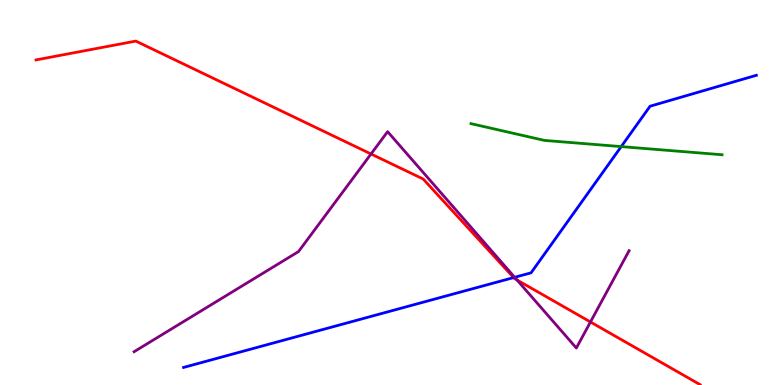[{'lines': ['blue', 'red'], 'intersections': [{'x': 6.63, 'y': 2.79}]}, {'lines': ['green', 'red'], 'intersections': []}, {'lines': ['purple', 'red'], 'intersections': [{'x': 4.79, 'y': 6.0}, {'x': 6.67, 'y': 2.73}, {'x': 7.62, 'y': 1.64}]}, {'lines': ['blue', 'green'], 'intersections': [{'x': 8.02, 'y': 6.19}]}, {'lines': ['blue', 'purple'], 'intersections': [{'x': 6.64, 'y': 2.8}]}, {'lines': ['green', 'purple'], 'intersections': []}]